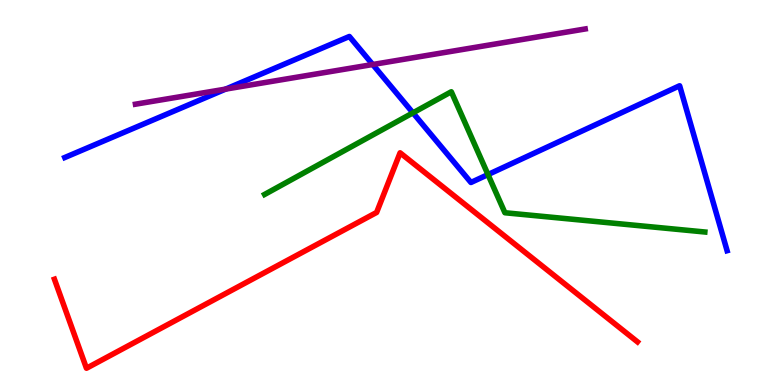[{'lines': ['blue', 'red'], 'intersections': []}, {'lines': ['green', 'red'], 'intersections': []}, {'lines': ['purple', 'red'], 'intersections': []}, {'lines': ['blue', 'green'], 'intersections': [{'x': 5.33, 'y': 7.07}, {'x': 6.3, 'y': 5.47}]}, {'lines': ['blue', 'purple'], 'intersections': [{'x': 2.91, 'y': 7.69}, {'x': 4.81, 'y': 8.32}]}, {'lines': ['green', 'purple'], 'intersections': []}]